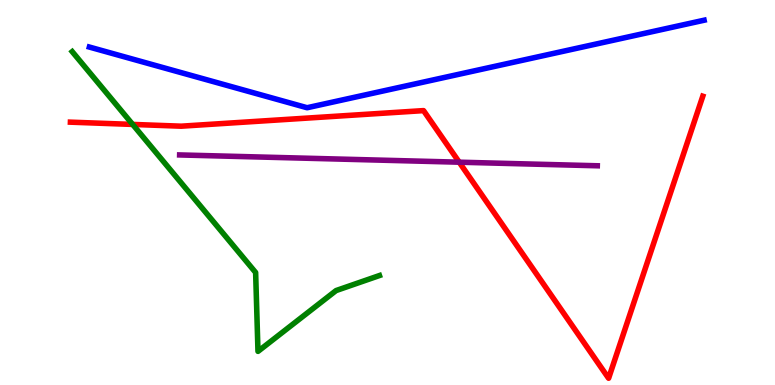[{'lines': ['blue', 'red'], 'intersections': []}, {'lines': ['green', 'red'], 'intersections': [{'x': 1.71, 'y': 6.77}]}, {'lines': ['purple', 'red'], 'intersections': [{'x': 5.93, 'y': 5.79}]}, {'lines': ['blue', 'green'], 'intersections': []}, {'lines': ['blue', 'purple'], 'intersections': []}, {'lines': ['green', 'purple'], 'intersections': []}]